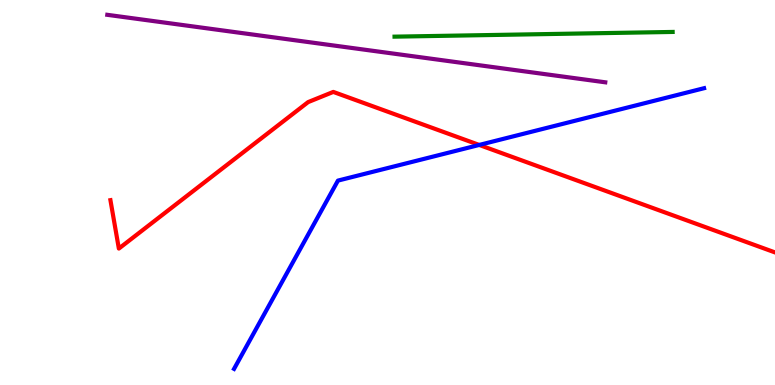[{'lines': ['blue', 'red'], 'intersections': [{'x': 6.18, 'y': 6.24}]}, {'lines': ['green', 'red'], 'intersections': []}, {'lines': ['purple', 'red'], 'intersections': []}, {'lines': ['blue', 'green'], 'intersections': []}, {'lines': ['blue', 'purple'], 'intersections': []}, {'lines': ['green', 'purple'], 'intersections': []}]